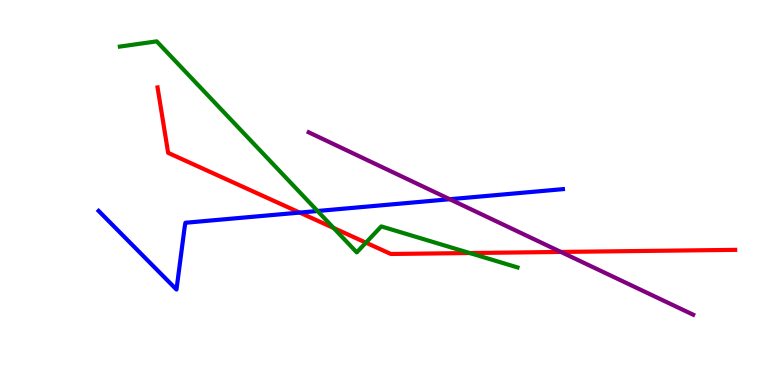[{'lines': ['blue', 'red'], 'intersections': [{'x': 3.87, 'y': 4.48}]}, {'lines': ['green', 'red'], 'intersections': [{'x': 4.3, 'y': 4.08}, {'x': 4.72, 'y': 3.7}, {'x': 6.06, 'y': 3.43}]}, {'lines': ['purple', 'red'], 'intersections': [{'x': 7.24, 'y': 3.46}]}, {'lines': ['blue', 'green'], 'intersections': [{'x': 4.1, 'y': 4.52}]}, {'lines': ['blue', 'purple'], 'intersections': [{'x': 5.8, 'y': 4.83}]}, {'lines': ['green', 'purple'], 'intersections': []}]